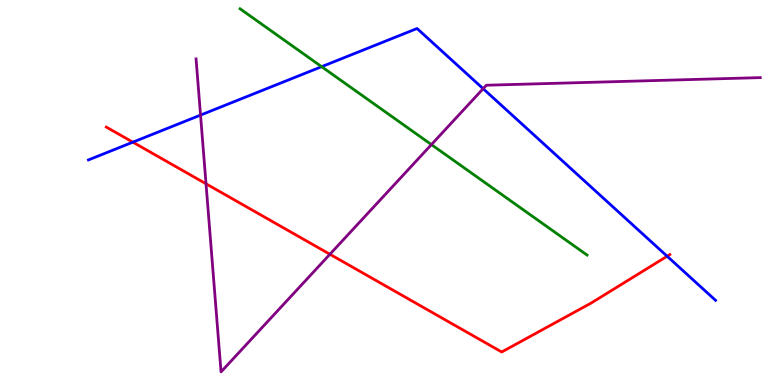[{'lines': ['blue', 'red'], 'intersections': [{'x': 1.71, 'y': 6.31}, {'x': 8.61, 'y': 3.34}]}, {'lines': ['green', 'red'], 'intersections': []}, {'lines': ['purple', 'red'], 'intersections': [{'x': 2.66, 'y': 5.23}, {'x': 4.26, 'y': 3.4}]}, {'lines': ['blue', 'green'], 'intersections': [{'x': 4.15, 'y': 8.27}]}, {'lines': ['blue', 'purple'], 'intersections': [{'x': 2.59, 'y': 7.01}, {'x': 6.23, 'y': 7.7}]}, {'lines': ['green', 'purple'], 'intersections': [{'x': 5.57, 'y': 6.24}]}]